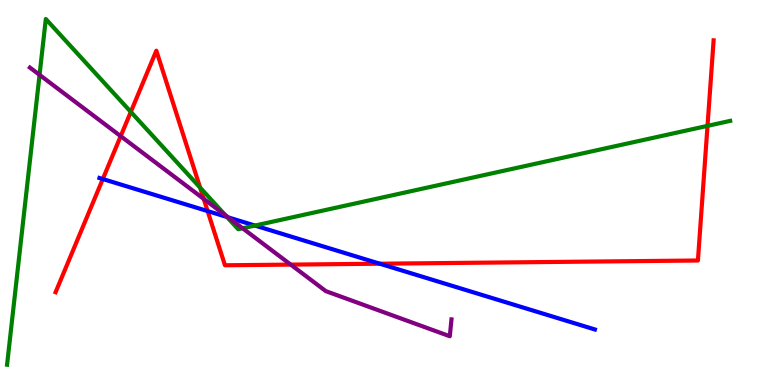[{'lines': ['blue', 'red'], 'intersections': [{'x': 1.33, 'y': 5.35}, {'x': 2.68, 'y': 4.52}, {'x': 4.9, 'y': 3.15}]}, {'lines': ['green', 'red'], 'intersections': [{'x': 1.69, 'y': 7.09}, {'x': 2.58, 'y': 5.13}, {'x': 9.13, 'y': 6.73}]}, {'lines': ['purple', 'red'], 'intersections': [{'x': 1.56, 'y': 6.46}, {'x': 2.63, 'y': 4.83}, {'x': 3.75, 'y': 3.13}]}, {'lines': ['blue', 'green'], 'intersections': [{'x': 2.93, 'y': 4.36}, {'x': 3.29, 'y': 4.14}]}, {'lines': ['blue', 'purple'], 'intersections': [{'x': 2.94, 'y': 4.35}]}, {'lines': ['green', 'purple'], 'intersections': [{'x': 0.51, 'y': 8.06}, {'x': 2.91, 'y': 4.41}, {'x': 3.13, 'y': 4.07}]}]